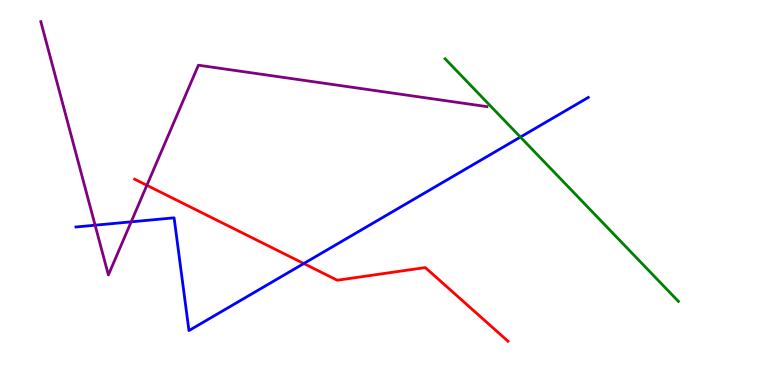[{'lines': ['blue', 'red'], 'intersections': [{'x': 3.92, 'y': 3.15}]}, {'lines': ['green', 'red'], 'intersections': []}, {'lines': ['purple', 'red'], 'intersections': [{'x': 1.9, 'y': 5.19}]}, {'lines': ['blue', 'green'], 'intersections': [{'x': 6.71, 'y': 6.44}]}, {'lines': ['blue', 'purple'], 'intersections': [{'x': 1.23, 'y': 4.15}, {'x': 1.69, 'y': 4.24}]}, {'lines': ['green', 'purple'], 'intersections': []}]